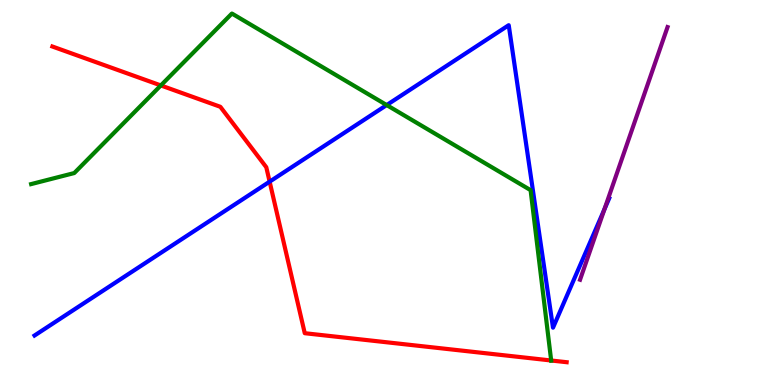[{'lines': ['blue', 'red'], 'intersections': [{'x': 3.48, 'y': 5.28}]}, {'lines': ['green', 'red'], 'intersections': [{'x': 2.08, 'y': 7.78}, {'x': 7.11, 'y': 0.636}]}, {'lines': ['purple', 'red'], 'intersections': []}, {'lines': ['blue', 'green'], 'intersections': [{'x': 4.99, 'y': 7.27}]}, {'lines': ['blue', 'purple'], 'intersections': [{'x': 7.8, 'y': 4.57}]}, {'lines': ['green', 'purple'], 'intersections': []}]